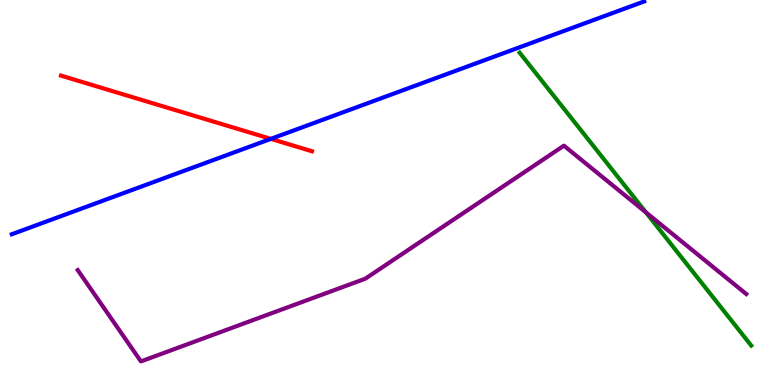[{'lines': ['blue', 'red'], 'intersections': [{'x': 3.5, 'y': 6.39}]}, {'lines': ['green', 'red'], 'intersections': []}, {'lines': ['purple', 'red'], 'intersections': []}, {'lines': ['blue', 'green'], 'intersections': []}, {'lines': ['blue', 'purple'], 'intersections': []}, {'lines': ['green', 'purple'], 'intersections': [{'x': 8.33, 'y': 4.48}]}]